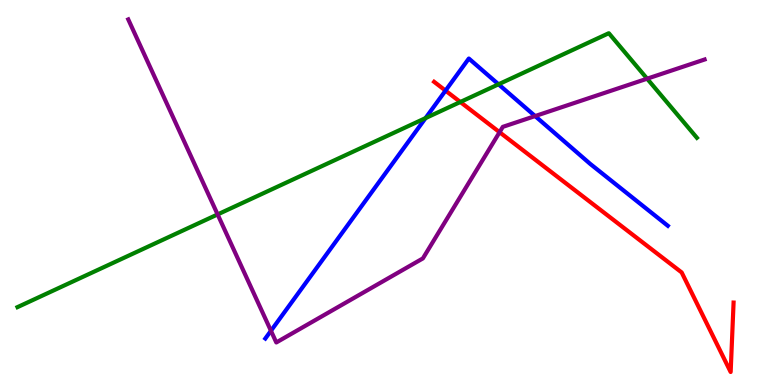[{'lines': ['blue', 'red'], 'intersections': [{'x': 5.75, 'y': 7.65}]}, {'lines': ['green', 'red'], 'intersections': [{'x': 5.94, 'y': 7.35}]}, {'lines': ['purple', 'red'], 'intersections': [{'x': 6.45, 'y': 6.57}]}, {'lines': ['blue', 'green'], 'intersections': [{'x': 5.49, 'y': 6.93}, {'x': 6.43, 'y': 7.81}]}, {'lines': ['blue', 'purple'], 'intersections': [{'x': 3.5, 'y': 1.41}, {'x': 6.9, 'y': 6.99}]}, {'lines': ['green', 'purple'], 'intersections': [{'x': 2.81, 'y': 4.43}, {'x': 8.35, 'y': 7.96}]}]